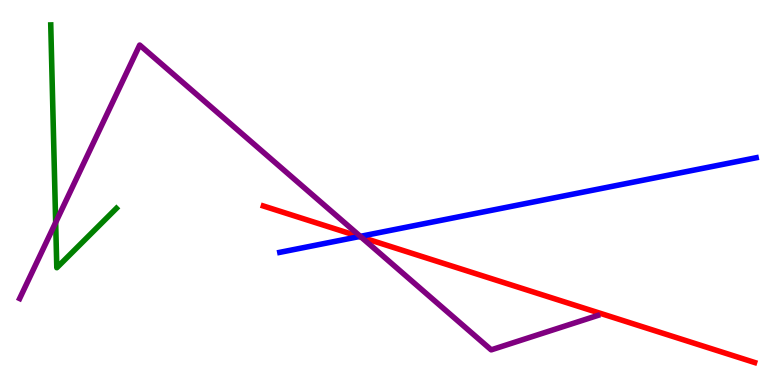[{'lines': ['blue', 'red'], 'intersections': [{'x': 4.64, 'y': 3.86}]}, {'lines': ['green', 'red'], 'intersections': []}, {'lines': ['purple', 'red'], 'intersections': [{'x': 4.66, 'y': 3.84}]}, {'lines': ['blue', 'green'], 'intersections': []}, {'lines': ['blue', 'purple'], 'intersections': [{'x': 4.65, 'y': 3.86}]}, {'lines': ['green', 'purple'], 'intersections': [{'x': 0.718, 'y': 4.22}]}]